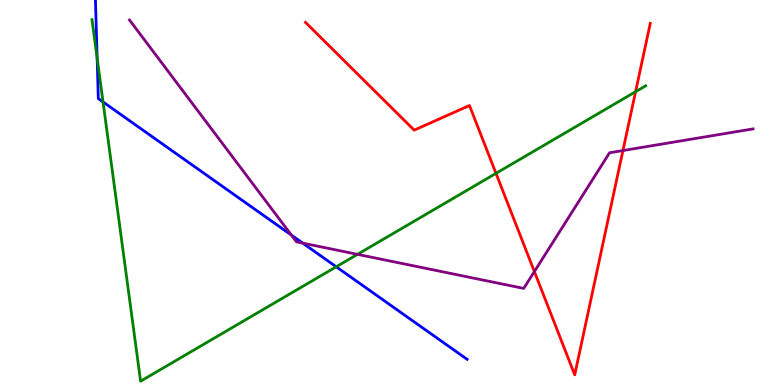[{'lines': ['blue', 'red'], 'intersections': []}, {'lines': ['green', 'red'], 'intersections': [{'x': 6.4, 'y': 5.5}, {'x': 8.2, 'y': 7.62}]}, {'lines': ['purple', 'red'], 'intersections': [{'x': 6.9, 'y': 2.95}, {'x': 8.04, 'y': 6.09}]}, {'lines': ['blue', 'green'], 'intersections': [{'x': 1.25, 'y': 8.49}, {'x': 1.33, 'y': 7.35}, {'x': 4.34, 'y': 3.07}]}, {'lines': ['blue', 'purple'], 'intersections': [{'x': 3.76, 'y': 3.89}, {'x': 3.91, 'y': 3.68}]}, {'lines': ['green', 'purple'], 'intersections': [{'x': 4.61, 'y': 3.39}]}]